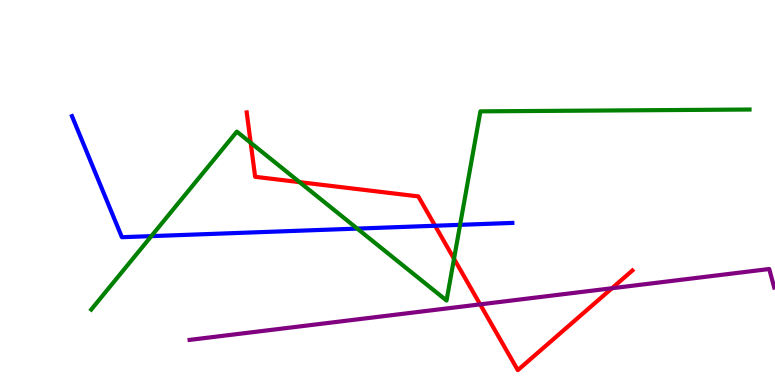[{'lines': ['blue', 'red'], 'intersections': [{'x': 5.61, 'y': 4.14}]}, {'lines': ['green', 'red'], 'intersections': [{'x': 3.23, 'y': 6.29}, {'x': 3.87, 'y': 5.27}, {'x': 5.86, 'y': 3.28}]}, {'lines': ['purple', 'red'], 'intersections': [{'x': 6.2, 'y': 2.09}, {'x': 7.9, 'y': 2.51}]}, {'lines': ['blue', 'green'], 'intersections': [{'x': 1.95, 'y': 3.87}, {'x': 4.61, 'y': 4.06}, {'x': 5.94, 'y': 4.16}]}, {'lines': ['blue', 'purple'], 'intersections': []}, {'lines': ['green', 'purple'], 'intersections': []}]